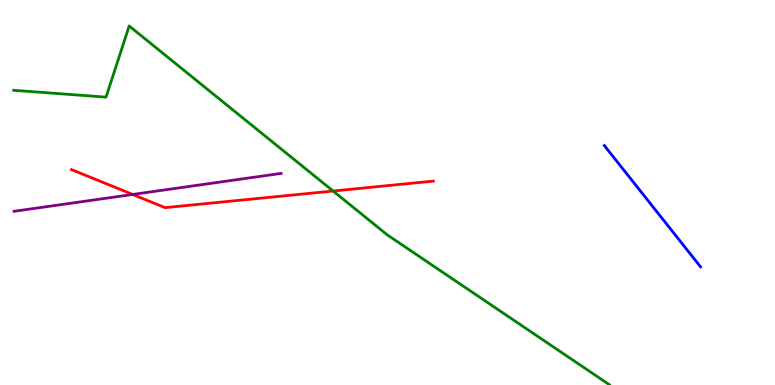[{'lines': ['blue', 'red'], 'intersections': []}, {'lines': ['green', 'red'], 'intersections': [{'x': 4.3, 'y': 5.04}]}, {'lines': ['purple', 'red'], 'intersections': [{'x': 1.71, 'y': 4.95}]}, {'lines': ['blue', 'green'], 'intersections': []}, {'lines': ['blue', 'purple'], 'intersections': []}, {'lines': ['green', 'purple'], 'intersections': []}]